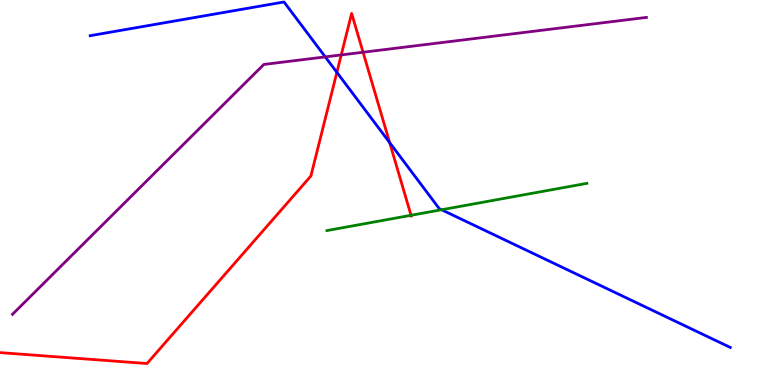[{'lines': ['blue', 'red'], 'intersections': [{'x': 4.35, 'y': 8.12}, {'x': 5.03, 'y': 6.3}]}, {'lines': ['green', 'red'], 'intersections': [{'x': 5.3, 'y': 4.41}]}, {'lines': ['purple', 'red'], 'intersections': [{'x': 4.4, 'y': 8.57}, {'x': 4.68, 'y': 8.64}]}, {'lines': ['blue', 'green'], 'intersections': [{'x': 5.7, 'y': 4.55}]}, {'lines': ['blue', 'purple'], 'intersections': [{'x': 4.2, 'y': 8.52}]}, {'lines': ['green', 'purple'], 'intersections': []}]